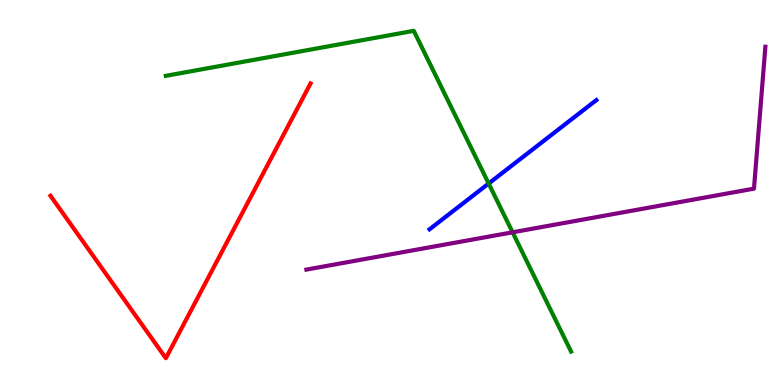[{'lines': ['blue', 'red'], 'intersections': []}, {'lines': ['green', 'red'], 'intersections': []}, {'lines': ['purple', 'red'], 'intersections': []}, {'lines': ['blue', 'green'], 'intersections': [{'x': 6.31, 'y': 5.23}]}, {'lines': ['blue', 'purple'], 'intersections': []}, {'lines': ['green', 'purple'], 'intersections': [{'x': 6.61, 'y': 3.97}]}]